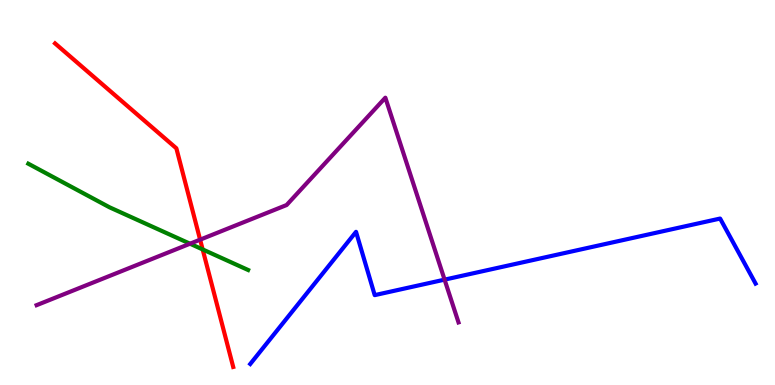[{'lines': ['blue', 'red'], 'intersections': []}, {'lines': ['green', 'red'], 'intersections': [{'x': 2.61, 'y': 3.52}]}, {'lines': ['purple', 'red'], 'intersections': [{'x': 2.58, 'y': 3.77}]}, {'lines': ['blue', 'green'], 'intersections': []}, {'lines': ['blue', 'purple'], 'intersections': [{'x': 5.74, 'y': 2.74}]}, {'lines': ['green', 'purple'], 'intersections': [{'x': 2.45, 'y': 3.67}]}]